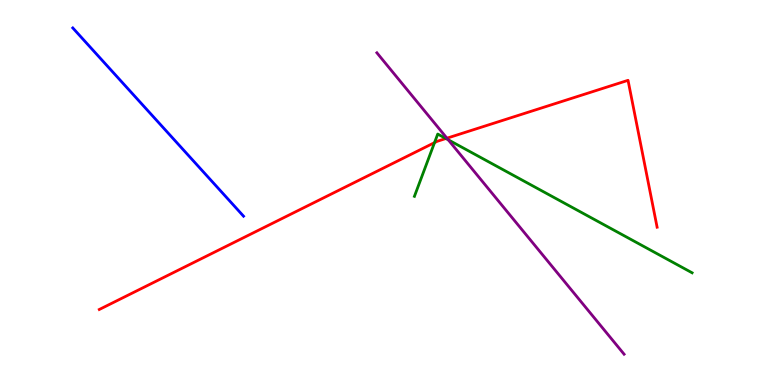[{'lines': ['blue', 'red'], 'intersections': []}, {'lines': ['green', 'red'], 'intersections': [{'x': 5.61, 'y': 6.3}, {'x': 5.75, 'y': 6.4}]}, {'lines': ['purple', 'red'], 'intersections': [{'x': 5.77, 'y': 6.41}]}, {'lines': ['blue', 'green'], 'intersections': []}, {'lines': ['blue', 'purple'], 'intersections': []}, {'lines': ['green', 'purple'], 'intersections': [{'x': 5.78, 'y': 6.37}]}]